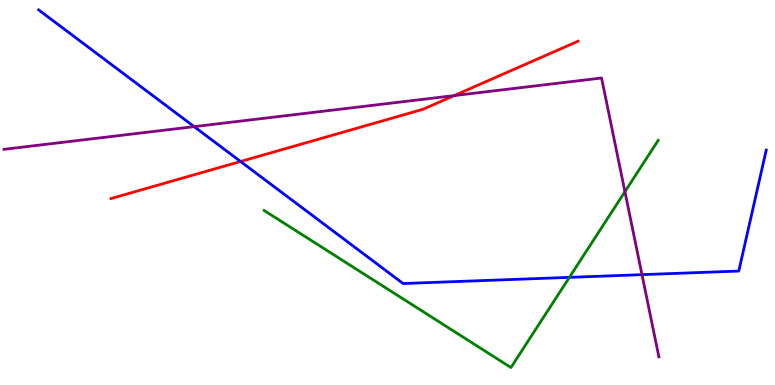[{'lines': ['blue', 'red'], 'intersections': [{'x': 3.1, 'y': 5.81}]}, {'lines': ['green', 'red'], 'intersections': []}, {'lines': ['purple', 'red'], 'intersections': [{'x': 5.86, 'y': 7.52}]}, {'lines': ['blue', 'green'], 'intersections': [{'x': 7.35, 'y': 2.8}]}, {'lines': ['blue', 'purple'], 'intersections': [{'x': 2.5, 'y': 6.71}, {'x': 8.28, 'y': 2.87}]}, {'lines': ['green', 'purple'], 'intersections': [{'x': 8.06, 'y': 5.02}]}]